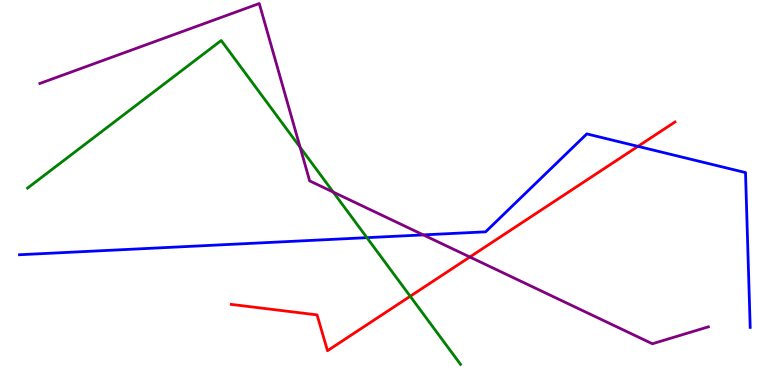[{'lines': ['blue', 'red'], 'intersections': [{'x': 8.23, 'y': 6.2}]}, {'lines': ['green', 'red'], 'intersections': [{'x': 5.29, 'y': 2.3}]}, {'lines': ['purple', 'red'], 'intersections': [{'x': 6.06, 'y': 3.32}]}, {'lines': ['blue', 'green'], 'intersections': [{'x': 4.73, 'y': 3.83}]}, {'lines': ['blue', 'purple'], 'intersections': [{'x': 5.46, 'y': 3.9}]}, {'lines': ['green', 'purple'], 'intersections': [{'x': 3.87, 'y': 6.17}, {'x': 4.3, 'y': 5.01}]}]